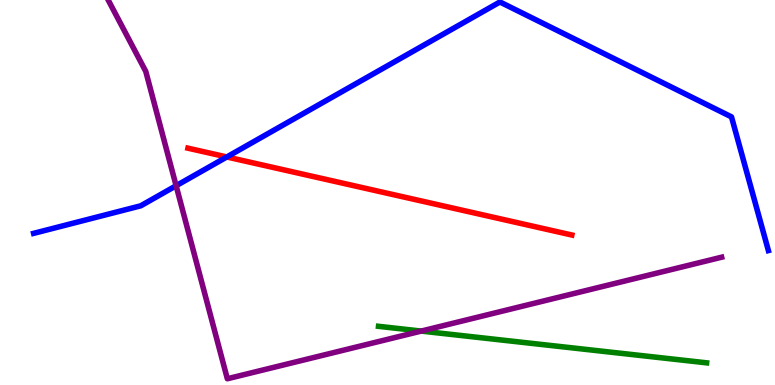[{'lines': ['blue', 'red'], 'intersections': [{'x': 2.93, 'y': 5.92}]}, {'lines': ['green', 'red'], 'intersections': []}, {'lines': ['purple', 'red'], 'intersections': []}, {'lines': ['blue', 'green'], 'intersections': []}, {'lines': ['blue', 'purple'], 'intersections': [{'x': 2.27, 'y': 5.18}]}, {'lines': ['green', 'purple'], 'intersections': [{'x': 5.44, 'y': 1.4}]}]